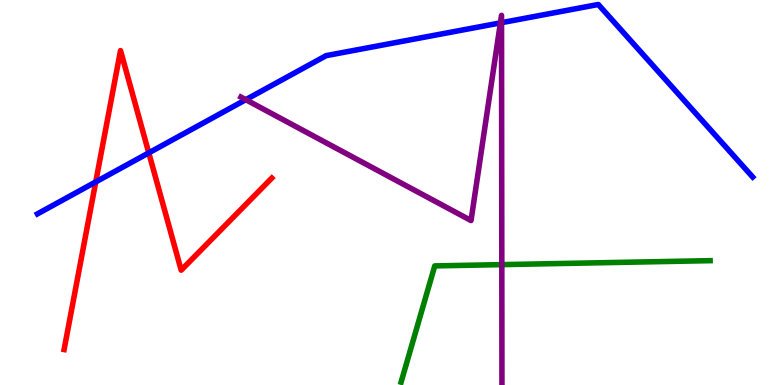[{'lines': ['blue', 'red'], 'intersections': [{'x': 1.24, 'y': 5.27}, {'x': 1.92, 'y': 6.03}]}, {'lines': ['green', 'red'], 'intersections': []}, {'lines': ['purple', 'red'], 'intersections': []}, {'lines': ['blue', 'green'], 'intersections': []}, {'lines': ['blue', 'purple'], 'intersections': [{'x': 3.17, 'y': 7.41}, {'x': 6.46, 'y': 9.41}, {'x': 6.47, 'y': 9.41}]}, {'lines': ['green', 'purple'], 'intersections': [{'x': 6.47, 'y': 3.13}]}]